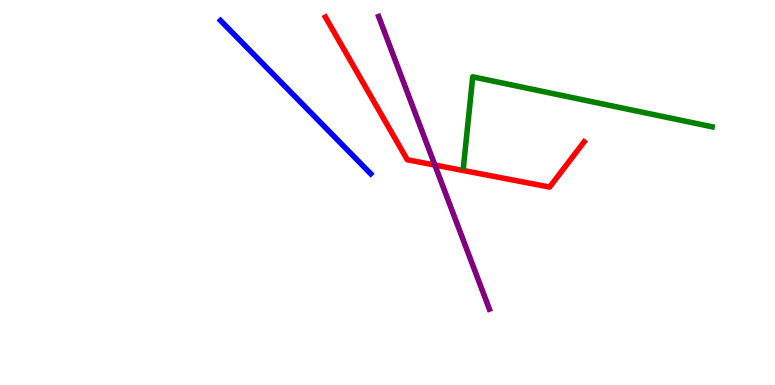[{'lines': ['blue', 'red'], 'intersections': []}, {'lines': ['green', 'red'], 'intersections': []}, {'lines': ['purple', 'red'], 'intersections': [{'x': 5.61, 'y': 5.71}]}, {'lines': ['blue', 'green'], 'intersections': []}, {'lines': ['blue', 'purple'], 'intersections': []}, {'lines': ['green', 'purple'], 'intersections': []}]